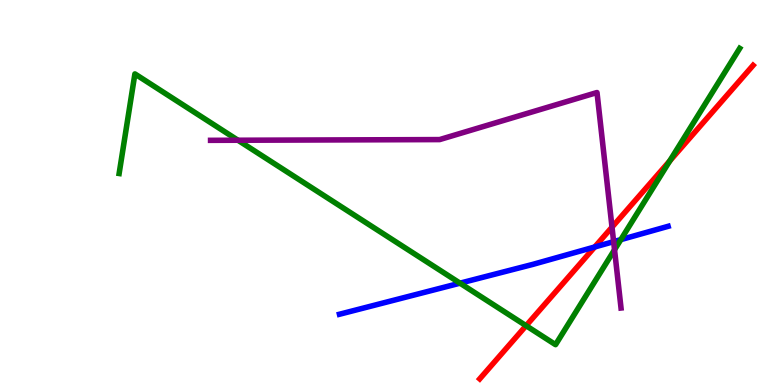[{'lines': ['blue', 'red'], 'intersections': [{'x': 7.67, 'y': 3.59}]}, {'lines': ['green', 'red'], 'intersections': [{'x': 6.79, 'y': 1.54}, {'x': 8.64, 'y': 5.82}]}, {'lines': ['purple', 'red'], 'intersections': [{'x': 7.9, 'y': 4.1}]}, {'lines': ['blue', 'green'], 'intersections': [{'x': 5.94, 'y': 2.65}, {'x': 8.01, 'y': 3.78}]}, {'lines': ['blue', 'purple'], 'intersections': [{'x': 7.92, 'y': 3.72}]}, {'lines': ['green', 'purple'], 'intersections': [{'x': 3.07, 'y': 6.36}, {'x': 7.93, 'y': 3.51}]}]